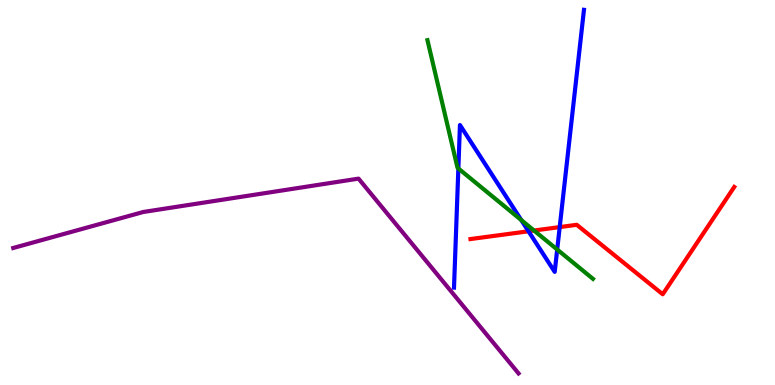[{'lines': ['blue', 'red'], 'intersections': [{'x': 6.82, 'y': 3.99}, {'x': 7.22, 'y': 4.1}]}, {'lines': ['green', 'red'], 'intersections': [{'x': 6.89, 'y': 4.01}]}, {'lines': ['purple', 'red'], 'intersections': []}, {'lines': ['blue', 'green'], 'intersections': [{'x': 5.91, 'y': 5.62}, {'x': 6.73, 'y': 4.28}, {'x': 7.19, 'y': 3.52}]}, {'lines': ['blue', 'purple'], 'intersections': []}, {'lines': ['green', 'purple'], 'intersections': []}]